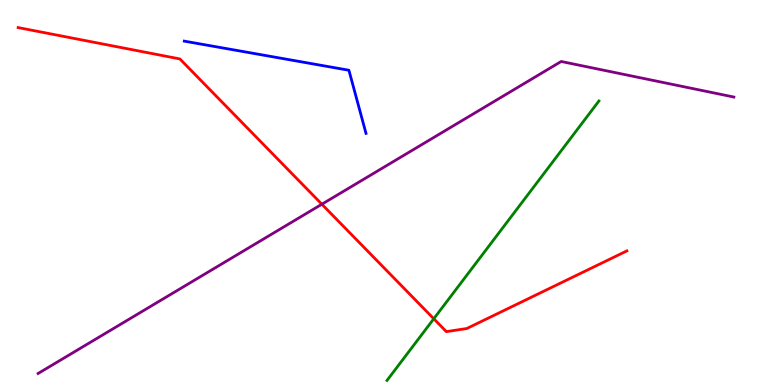[{'lines': ['blue', 'red'], 'intersections': []}, {'lines': ['green', 'red'], 'intersections': [{'x': 5.6, 'y': 1.72}]}, {'lines': ['purple', 'red'], 'intersections': [{'x': 4.15, 'y': 4.7}]}, {'lines': ['blue', 'green'], 'intersections': []}, {'lines': ['blue', 'purple'], 'intersections': []}, {'lines': ['green', 'purple'], 'intersections': []}]